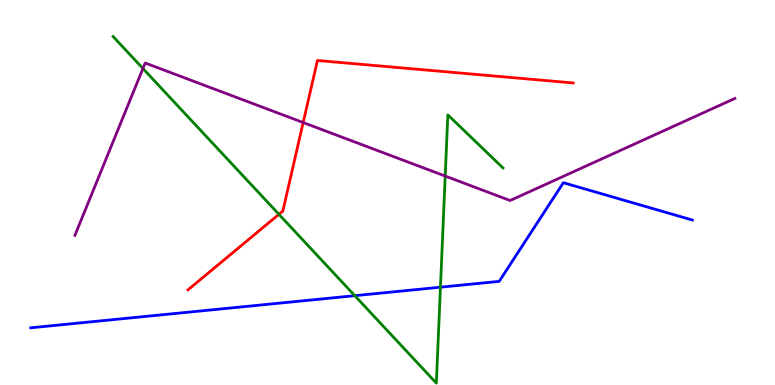[{'lines': ['blue', 'red'], 'intersections': []}, {'lines': ['green', 'red'], 'intersections': [{'x': 3.6, 'y': 4.43}]}, {'lines': ['purple', 'red'], 'intersections': [{'x': 3.91, 'y': 6.82}]}, {'lines': ['blue', 'green'], 'intersections': [{'x': 4.58, 'y': 2.32}, {'x': 5.68, 'y': 2.54}]}, {'lines': ['blue', 'purple'], 'intersections': []}, {'lines': ['green', 'purple'], 'intersections': [{'x': 1.84, 'y': 8.22}, {'x': 5.74, 'y': 5.43}]}]